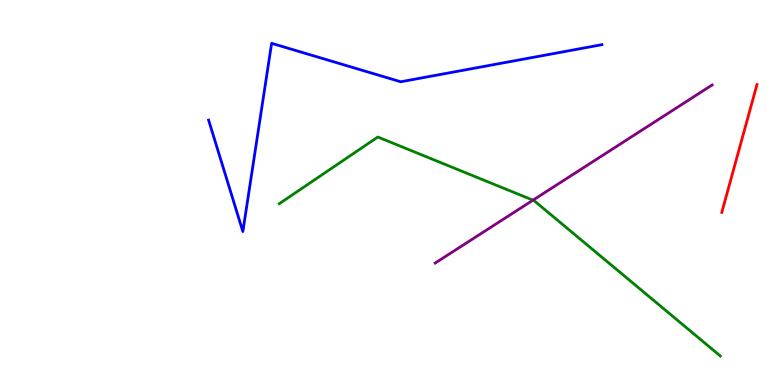[{'lines': ['blue', 'red'], 'intersections': []}, {'lines': ['green', 'red'], 'intersections': []}, {'lines': ['purple', 'red'], 'intersections': []}, {'lines': ['blue', 'green'], 'intersections': []}, {'lines': ['blue', 'purple'], 'intersections': []}, {'lines': ['green', 'purple'], 'intersections': [{'x': 6.88, 'y': 4.8}]}]